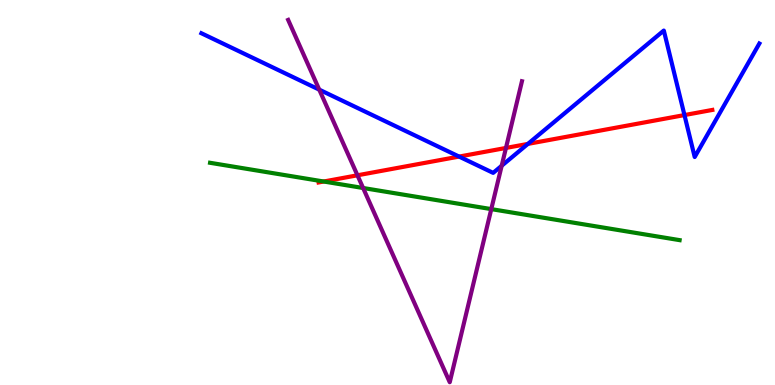[{'lines': ['blue', 'red'], 'intersections': [{'x': 5.92, 'y': 5.93}, {'x': 6.81, 'y': 6.26}, {'x': 8.83, 'y': 7.01}]}, {'lines': ['green', 'red'], 'intersections': [{'x': 4.18, 'y': 5.29}]}, {'lines': ['purple', 'red'], 'intersections': [{'x': 4.61, 'y': 5.45}, {'x': 6.53, 'y': 6.16}]}, {'lines': ['blue', 'green'], 'intersections': []}, {'lines': ['blue', 'purple'], 'intersections': [{'x': 4.12, 'y': 7.67}, {'x': 6.47, 'y': 5.69}]}, {'lines': ['green', 'purple'], 'intersections': [{'x': 4.69, 'y': 5.12}, {'x': 6.34, 'y': 4.57}]}]